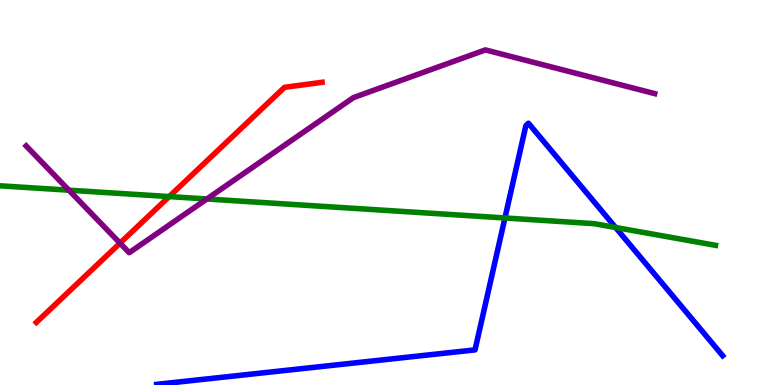[{'lines': ['blue', 'red'], 'intersections': []}, {'lines': ['green', 'red'], 'intersections': [{'x': 2.18, 'y': 4.89}]}, {'lines': ['purple', 'red'], 'intersections': [{'x': 1.55, 'y': 3.68}]}, {'lines': ['blue', 'green'], 'intersections': [{'x': 6.52, 'y': 4.34}, {'x': 7.94, 'y': 4.09}]}, {'lines': ['blue', 'purple'], 'intersections': []}, {'lines': ['green', 'purple'], 'intersections': [{'x': 0.889, 'y': 5.06}, {'x': 2.67, 'y': 4.83}]}]